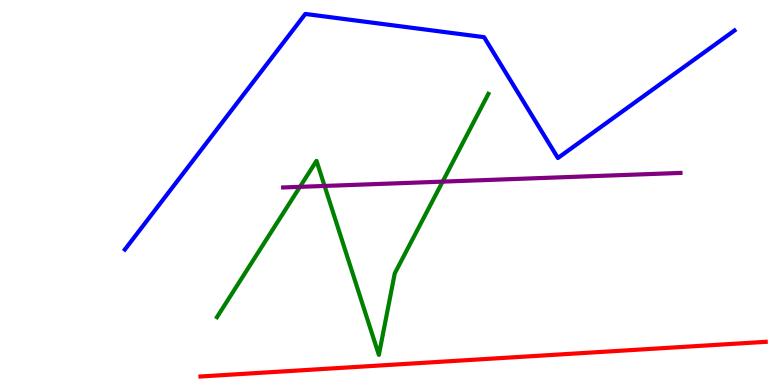[{'lines': ['blue', 'red'], 'intersections': []}, {'lines': ['green', 'red'], 'intersections': []}, {'lines': ['purple', 'red'], 'intersections': []}, {'lines': ['blue', 'green'], 'intersections': []}, {'lines': ['blue', 'purple'], 'intersections': []}, {'lines': ['green', 'purple'], 'intersections': [{'x': 3.87, 'y': 5.15}, {'x': 4.19, 'y': 5.17}, {'x': 5.71, 'y': 5.28}]}]